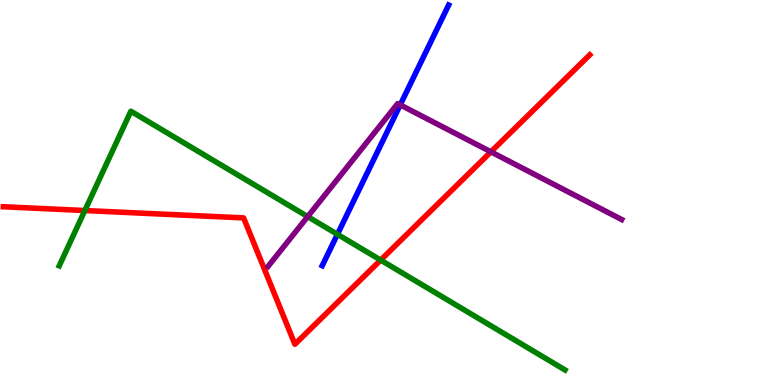[{'lines': ['blue', 'red'], 'intersections': []}, {'lines': ['green', 'red'], 'intersections': [{'x': 1.09, 'y': 4.53}, {'x': 4.91, 'y': 3.24}]}, {'lines': ['purple', 'red'], 'intersections': [{'x': 6.33, 'y': 6.06}]}, {'lines': ['blue', 'green'], 'intersections': [{'x': 4.35, 'y': 3.91}]}, {'lines': ['blue', 'purple'], 'intersections': [{'x': 5.16, 'y': 7.28}]}, {'lines': ['green', 'purple'], 'intersections': [{'x': 3.97, 'y': 4.37}]}]